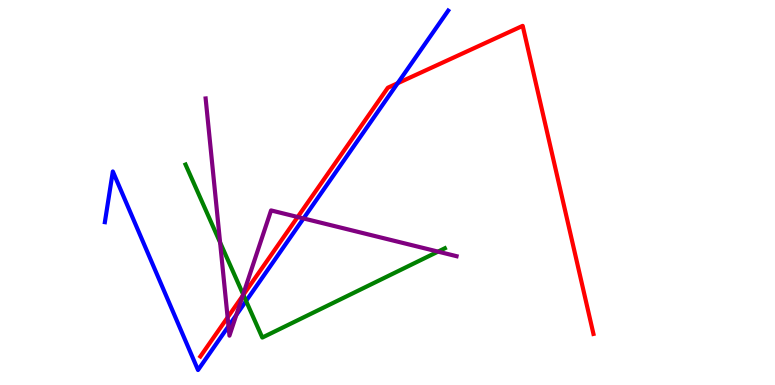[{'lines': ['blue', 'red'], 'intersections': [{'x': 5.13, 'y': 7.84}]}, {'lines': ['green', 'red'], 'intersections': [{'x': 3.14, 'y': 2.34}]}, {'lines': ['purple', 'red'], 'intersections': [{'x': 2.94, 'y': 1.76}, {'x': 3.13, 'y': 2.32}, {'x': 3.84, 'y': 4.36}]}, {'lines': ['blue', 'green'], 'intersections': [{'x': 3.18, 'y': 2.18}]}, {'lines': ['blue', 'purple'], 'intersections': [{'x': 2.95, 'y': 1.53}, {'x': 3.05, 'y': 1.82}, {'x': 3.92, 'y': 4.33}]}, {'lines': ['green', 'purple'], 'intersections': [{'x': 2.84, 'y': 3.7}, {'x': 3.14, 'y': 2.35}, {'x': 5.65, 'y': 3.46}]}]